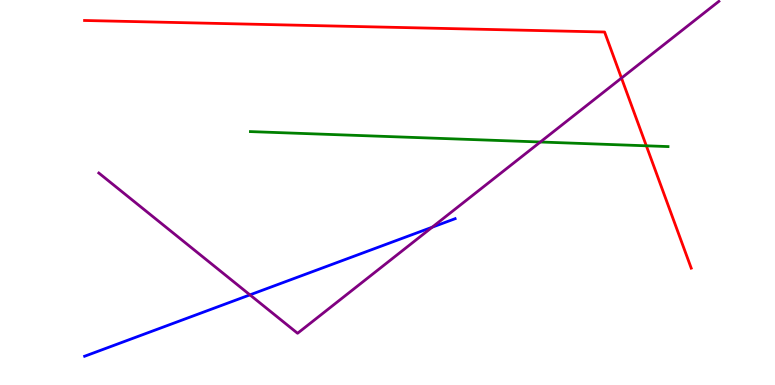[{'lines': ['blue', 'red'], 'intersections': []}, {'lines': ['green', 'red'], 'intersections': [{'x': 8.34, 'y': 6.21}]}, {'lines': ['purple', 'red'], 'intersections': [{'x': 8.02, 'y': 7.97}]}, {'lines': ['blue', 'green'], 'intersections': []}, {'lines': ['blue', 'purple'], 'intersections': [{'x': 3.22, 'y': 2.34}, {'x': 5.58, 'y': 4.1}]}, {'lines': ['green', 'purple'], 'intersections': [{'x': 6.97, 'y': 6.31}]}]